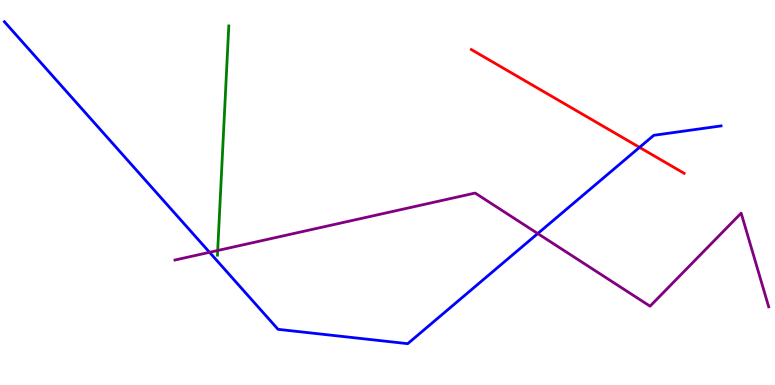[{'lines': ['blue', 'red'], 'intersections': [{'x': 8.25, 'y': 6.17}]}, {'lines': ['green', 'red'], 'intersections': []}, {'lines': ['purple', 'red'], 'intersections': []}, {'lines': ['blue', 'green'], 'intersections': []}, {'lines': ['blue', 'purple'], 'intersections': [{'x': 2.7, 'y': 3.45}, {'x': 6.94, 'y': 3.93}]}, {'lines': ['green', 'purple'], 'intersections': [{'x': 2.81, 'y': 3.49}]}]